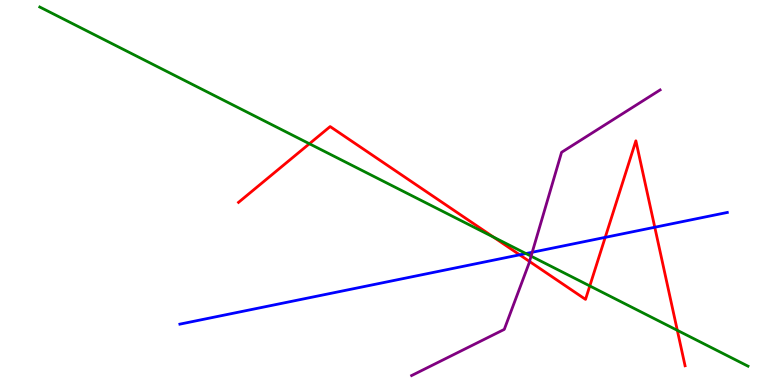[{'lines': ['blue', 'red'], 'intersections': [{'x': 6.71, 'y': 3.38}, {'x': 7.81, 'y': 3.83}, {'x': 8.45, 'y': 4.1}]}, {'lines': ['green', 'red'], 'intersections': [{'x': 3.99, 'y': 6.27}, {'x': 6.37, 'y': 3.84}, {'x': 7.61, 'y': 2.57}, {'x': 8.74, 'y': 1.42}]}, {'lines': ['purple', 'red'], 'intersections': [{'x': 6.83, 'y': 3.21}]}, {'lines': ['blue', 'green'], 'intersections': [{'x': 6.79, 'y': 3.41}]}, {'lines': ['blue', 'purple'], 'intersections': [{'x': 6.87, 'y': 3.45}]}, {'lines': ['green', 'purple'], 'intersections': [{'x': 6.85, 'y': 3.35}]}]